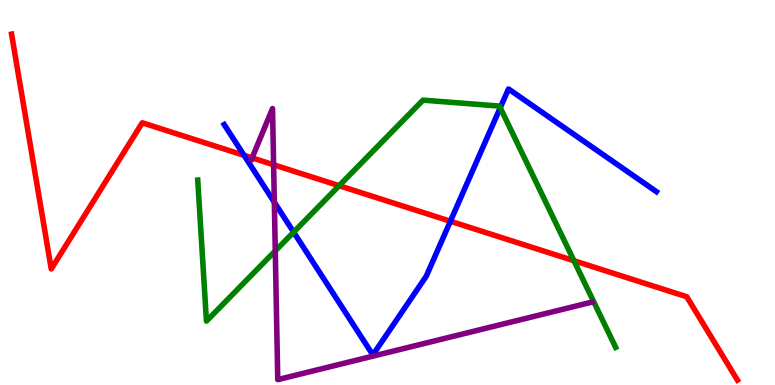[{'lines': ['blue', 'red'], 'intersections': [{'x': 3.15, 'y': 5.97}, {'x': 5.81, 'y': 4.25}]}, {'lines': ['green', 'red'], 'intersections': [{'x': 4.38, 'y': 5.18}, {'x': 7.41, 'y': 3.23}]}, {'lines': ['purple', 'red'], 'intersections': [{'x': 3.25, 'y': 5.9}, {'x': 3.53, 'y': 5.72}]}, {'lines': ['blue', 'green'], 'intersections': [{'x': 3.79, 'y': 3.97}, {'x': 6.45, 'y': 7.2}]}, {'lines': ['blue', 'purple'], 'intersections': [{'x': 3.54, 'y': 4.75}]}, {'lines': ['green', 'purple'], 'intersections': [{'x': 3.55, 'y': 3.48}]}]